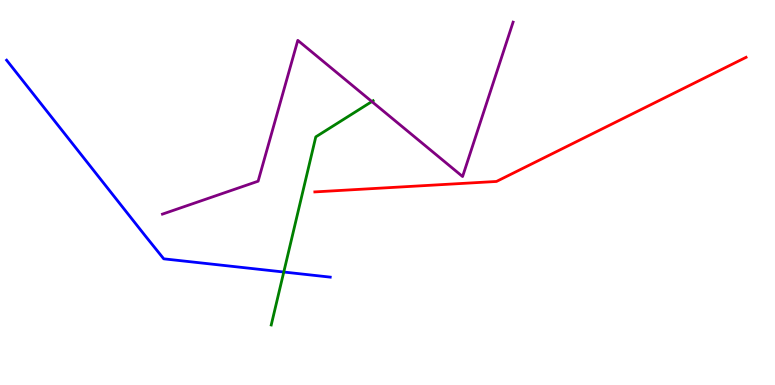[{'lines': ['blue', 'red'], 'intersections': []}, {'lines': ['green', 'red'], 'intersections': []}, {'lines': ['purple', 'red'], 'intersections': []}, {'lines': ['blue', 'green'], 'intersections': [{'x': 3.66, 'y': 2.93}]}, {'lines': ['blue', 'purple'], 'intersections': []}, {'lines': ['green', 'purple'], 'intersections': [{'x': 4.8, 'y': 7.36}]}]